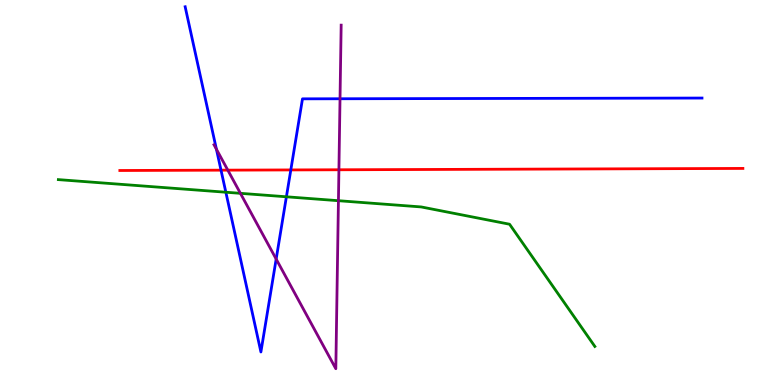[{'lines': ['blue', 'red'], 'intersections': [{'x': 2.85, 'y': 5.58}, {'x': 3.75, 'y': 5.59}]}, {'lines': ['green', 'red'], 'intersections': []}, {'lines': ['purple', 'red'], 'intersections': [{'x': 2.94, 'y': 5.58}, {'x': 4.37, 'y': 5.59}]}, {'lines': ['blue', 'green'], 'intersections': [{'x': 2.91, 'y': 5.01}, {'x': 3.7, 'y': 4.89}]}, {'lines': ['blue', 'purple'], 'intersections': [{'x': 2.79, 'y': 6.13}, {'x': 3.56, 'y': 3.27}, {'x': 4.39, 'y': 7.43}]}, {'lines': ['green', 'purple'], 'intersections': [{'x': 3.1, 'y': 4.98}, {'x': 4.37, 'y': 4.79}]}]